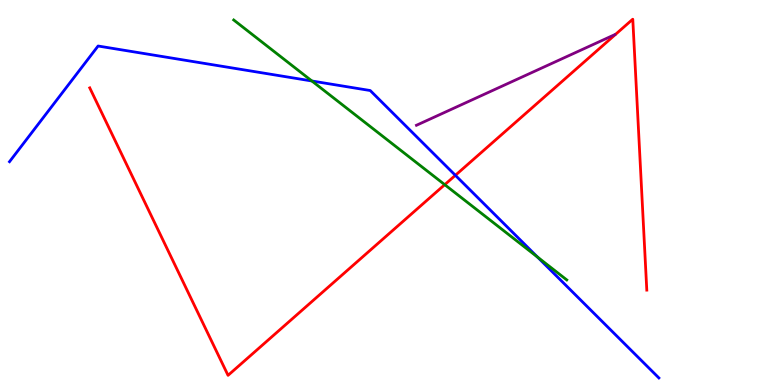[{'lines': ['blue', 'red'], 'intersections': [{'x': 5.88, 'y': 5.45}]}, {'lines': ['green', 'red'], 'intersections': [{'x': 5.74, 'y': 5.2}]}, {'lines': ['purple', 'red'], 'intersections': []}, {'lines': ['blue', 'green'], 'intersections': [{'x': 4.02, 'y': 7.9}, {'x': 6.93, 'y': 3.32}]}, {'lines': ['blue', 'purple'], 'intersections': []}, {'lines': ['green', 'purple'], 'intersections': []}]